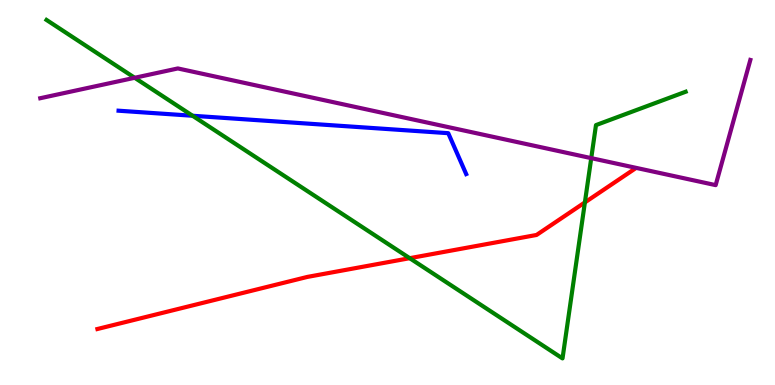[{'lines': ['blue', 'red'], 'intersections': []}, {'lines': ['green', 'red'], 'intersections': [{'x': 5.29, 'y': 3.29}, {'x': 7.55, 'y': 4.74}]}, {'lines': ['purple', 'red'], 'intersections': []}, {'lines': ['blue', 'green'], 'intersections': [{'x': 2.48, 'y': 6.99}]}, {'lines': ['blue', 'purple'], 'intersections': []}, {'lines': ['green', 'purple'], 'intersections': [{'x': 1.74, 'y': 7.98}, {'x': 7.63, 'y': 5.89}]}]